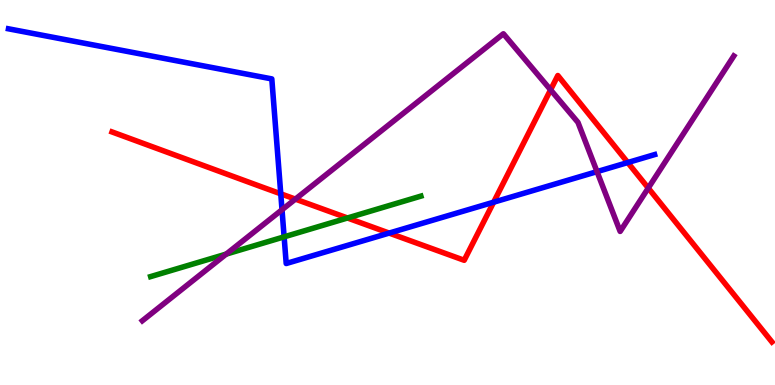[{'lines': ['blue', 'red'], 'intersections': [{'x': 3.62, 'y': 4.97}, {'x': 5.02, 'y': 3.95}, {'x': 6.37, 'y': 4.75}, {'x': 8.1, 'y': 5.78}]}, {'lines': ['green', 'red'], 'intersections': [{'x': 4.48, 'y': 4.34}]}, {'lines': ['purple', 'red'], 'intersections': [{'x': 3.81, 'y': 4.83}, {'x': 7.1, 'y': 7.67}, {'x': 8.36, 'y': 5.12}]}, {'lines': ['blue', 'green'], 'intersections': [{'x': 3.67, 'y': 3.85}]}, {'lines': ['blue', 'purple'], 'intersections': [{'x': 3.64, 'y': 4.55}, {'x': 7.7, 'y': 5.54}]}, {'lines': ['green', 'purple'], 'intersections': [{'x': 2.92, 'y': 3.4}]}]